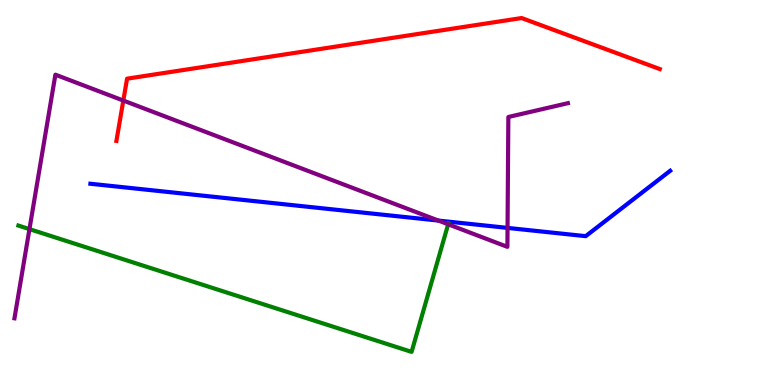[{'lines': ['blue', 'red'], 'intersections': []}, {'lines': ['green', 'red'], 'intersections': []}, {'lines': ['purple', 'red'], 'intersections': [{'x': 1.59, 'y': 7.39}]}, {'lines': ['blue', 'green'], 'intersections': []}, {'lines': ['blue', 'purple'], 'intersections': [{'x': 5.66, 'y': 4.27}, {'x': 6.55, 'y': 4.08}]}, {'lines': ['green', 'purple'], 'intersections': [{'x': 0.38, 'y': 4.05}, {'x': 5.78, 'y': 4.17}]}]